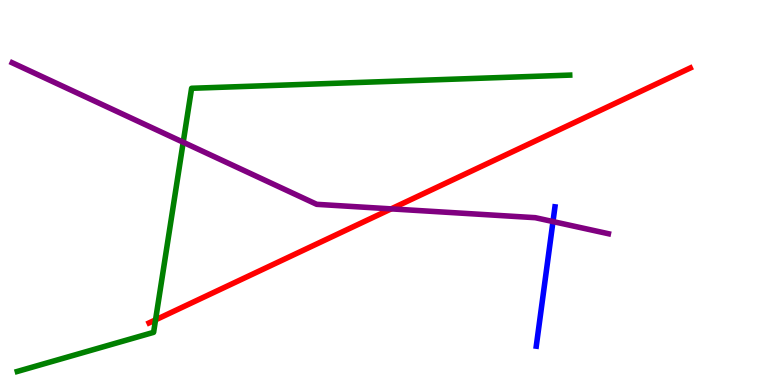[{'lines': ['blue', 'red'], 'intersections': []}, {'lines': ['green', 'red'], 'intersections': [{'x': 2.01, 'y': 1.69}]}, {'lines': ['purple', 'red'], 'intersections': [{'x': 5.05, 'y': 4.57}]}, {'lines': ['blue', 'green'], 'intersections': []}, {'lines': ['blue', 'purple'], 'intersections': [{'x': 7.14, 'y': 4.24}]}, {'lines': ['green', 'purple'], 'intersections': [{'x': 2.36, 'y': 6.31}]}]